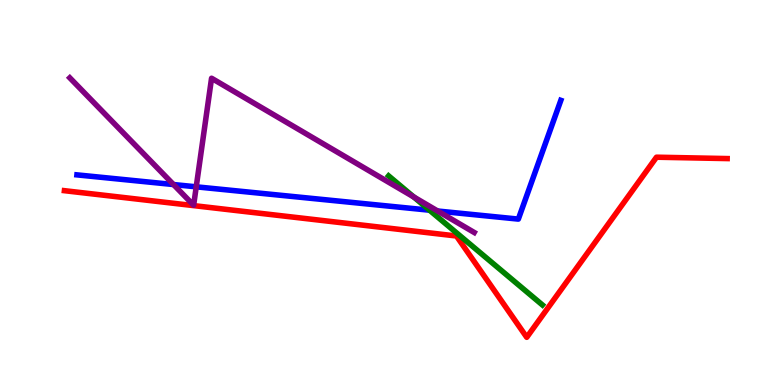[{'lines': ['blue', 'red'], 'intersections': []}, {'lines': ['green', 'red'], 'intersections': []}, {'lines': ['purple', 'red'], 'intersections': []}, {'lines': ['blue', 'green'], 'intersections': [{'x': 5.54, 'y': 4.54}]}, {'lines': ['blue', 'purple'], 'intersections': [{'x': 2.24, 'y': 5.21}, {'x': 2.53, 'y': 5.15}, {'x': 5.65, 'y': 4.52}]}, {'lines': ['green', 'purple'], 'intersections': [{'x': 5.34, 'y': 4.88}]}]